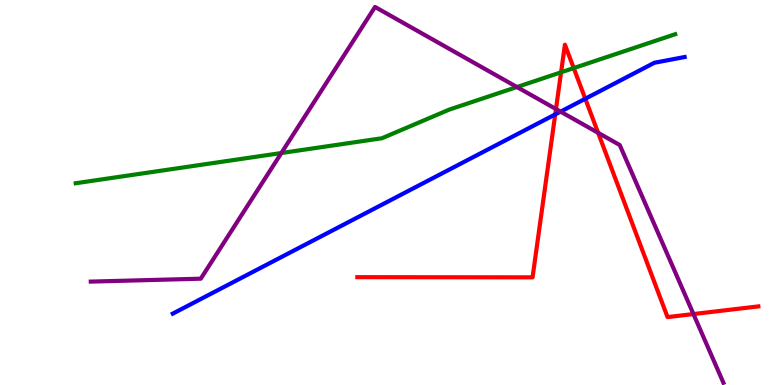[{'lines': ['blue', 'red'], 'intersections': [{'x': 7.16, 'y': 7.03}, {'x': 7.55, 'y': 7.43}]}, {'lines': ['green', 'red'], 'intersections': [{'x': 7.24, 'y': 8.12}, {'x': 7.4, 'y': 8.23}]}, {'lines': ['purple', 'red'], 'intersections': [{'x': 7.17, 'y': 7.17}, {'x': 7.72, 'y': 6.55}, {'x': 8.95, 'y': 1.84}]}, {'lines': ['blue', 'green'], 'intersections': []}, {'lines': ['blue', 'purple'], 'intersections': [{'x': 7.23, 'y': 7.1}]}, {'lines': ['green', 'purple'], 'intersections': [{'x': 3.63, 'y': 6.03}, {'x': 6.67, 'y': 7.74}]}]